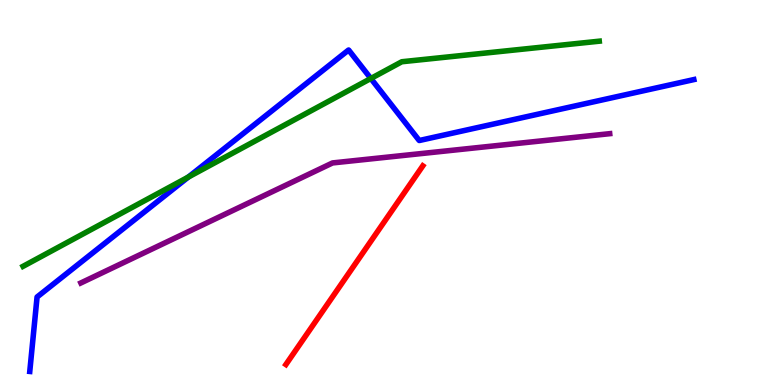[{'lines': ['blue', 'red'], 'intersections': []}, {'lines': ['green', 'red'], 'intersections': []}, {'lines': ['purple', 'red'], 'intersections': []}, {'lines': ['blue', 'green'], 'intersections': [{'x': 2.43, 'y': 5.4}, {'x': 4.79, 'y': 7.96}]}, {'lines': ['blue', 'purple'], 'intersections': []}, {'lines': ['green', 'purple'], 'intersections': []}]